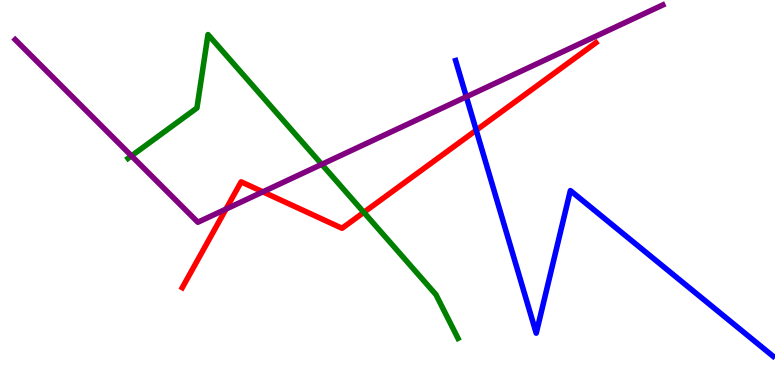[{'lines': ['blue', 'red'], 'intersections': [{'x': 6.14, 'y': 6.62}]}, {'lines': ['green', 'red'], 'intersections': [{'x': 4.69, 'y': 4.48}]}, {'lines': ['purple', 'red'], 'intersections': [{'x': 2.92, 'y': 4.57}, {'x': 3.39, 'y': 5.02}]}, {'lines': ['blue', 'green'], 'intersections': []}, {'lines': ['blue', 'purple'], 'intersections': [{'x': 6.02, 'y': 7.49}]}, {'lines': ['green', 'purple'], 'intersections': [{'x': 1.7, 'y': 5.95}, {'x': 4.15, 'y': 5.73}]}]